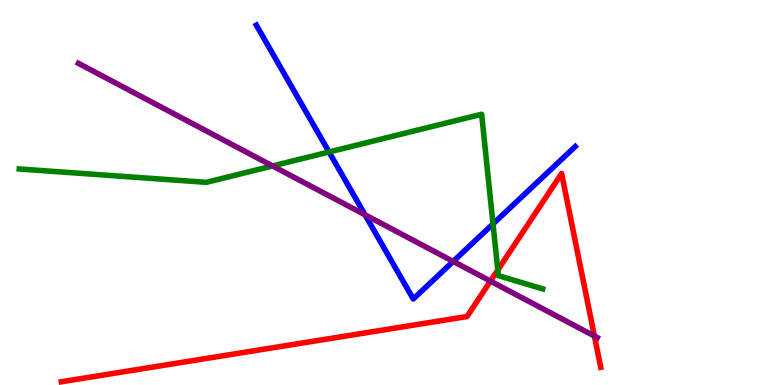[{'lines': ['blue', 'red'], 'intersections': []}, {'lines': ['green', 'red'], 'intersections': [{'x': 6.42, 'y': 2.99}]}, {'lines': ['purple', 'red'], 'intersections': [{'x': 6.33, 'y': 2.7}, {'x': 7.67, 'y': 1.27}]}, {'lines': ['blue', 'green'], 'intersections': [{'x': 4.25, 'y': 6.05}, {'x': 6.36, 'y': 4.18}]}, {'lines': ['blue', 'purple'], 'intersections': [{'x': 4.71, 'y': 4.42}, {'x': 5.85, 'y': 3.21}]}, {'lines': ['green', 'purple'], 'intersections': [{'x': 3.52, 'y': 5.69}]}]